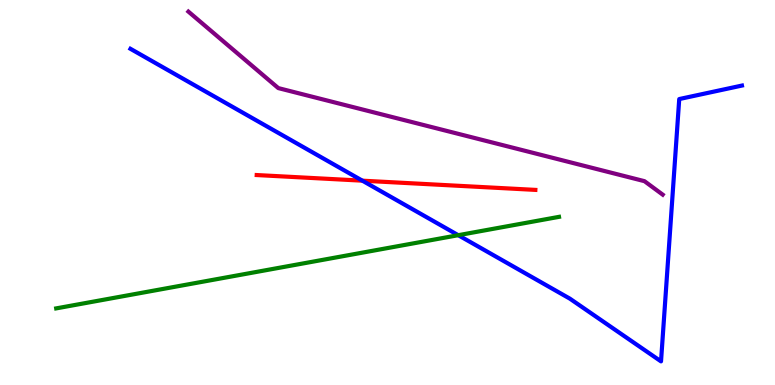[{'lines': ['blue', 'red'], 'intersections': [{'x': 4.68, 'y': 5.31}]}, {'lines': ['green', 'red'], 'intersections': []}, {'lines': ['purple', 'red'], 'intersections': []}, {'lines': ['blue', 'green'], 'intersections': [{'x': 5.91, 'y': 3.89}]}, {'lines': ['blue', 'purple'], 'intersections': []}, {'lines': ['green', 'purple'], 'intersections': []}]